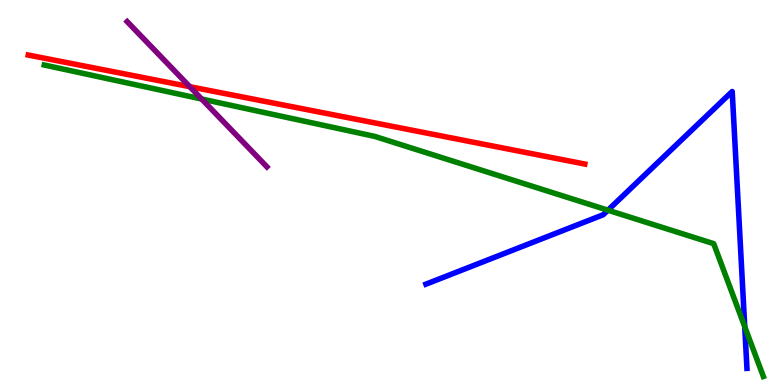[{'lines': ['blue', 'red'], 'intersections': []}, {'lines': ['green', 'red'], 'intersections': []}, {'lines': ['purple', 'red'], 'intersections': [{'x': 2.45, 'y': 7.75}]}, {'lines': ['blue', 'green'], 'intersections': [{'x': 7.84, 'y': 4.54}, {'x': 9.61, 'y': 1.52}]}, {'lines': ['blue', 'purple'], 'intersections': []}, {'lines': ['green', 'purple'], 'intersections': [{'x': 2.6, 'y': 7.43}]}]